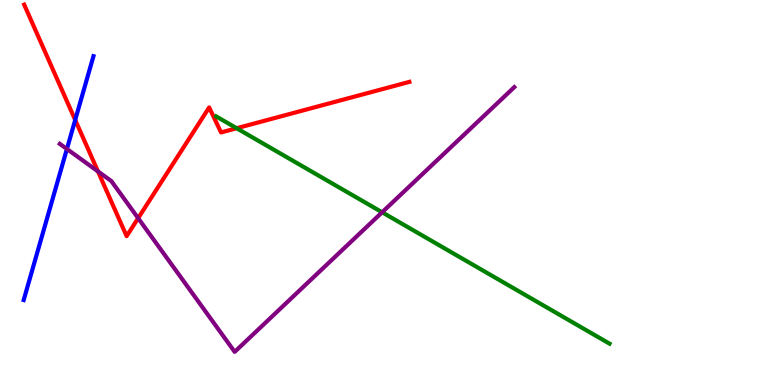[{'lines': ['blue', 'red'], 'intersections': [{'x': 0.97, 'y': 6.88}]}, {'lines': ['green', 'red'], 'intersections': [{'x': 3.05, 'y': 6.67}]}, {'lines': ['purple', 'red'], 'intersections': [{'x': 1.26, 'y': 5.55}, {'x': 1.78, 'y': 4.33}]}, {'lines': ['blue', 'green'], 'intersections': []}, {'lines': ['blue', 'purple'], 'intersections': [{'x': 0.863, 'y': 6.13}]}, {'lines': ['green', 'purple'], 'intersections': [{'x': 4.93, 'y': 4.49}]}]